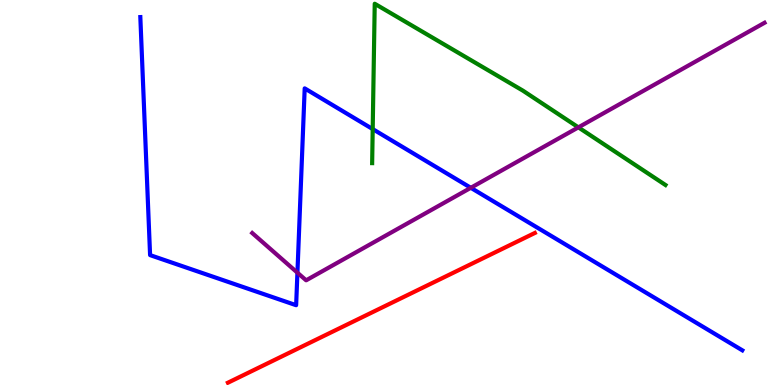[{'lines': ['blue', 'red'], 'intersections': []}, {'lines': ['green', 'red'], 'intersections': []}, {'lines': ['purple', 'red'], 'intersections': []}, {'lines': ['blue', 'green'], 'intersections': [{'x': 4.81, 'y': 6.65}]}, {'lines': ['blue', 'purple'], 'intersections': [{'x': 3.84, 'y': 2.92}, {'x': 6.07, 'y': 5.12}]}, {'lines': ['green', 'purple'], 'intersections': [{'x': 7.46, 'y': 6.69}]}]